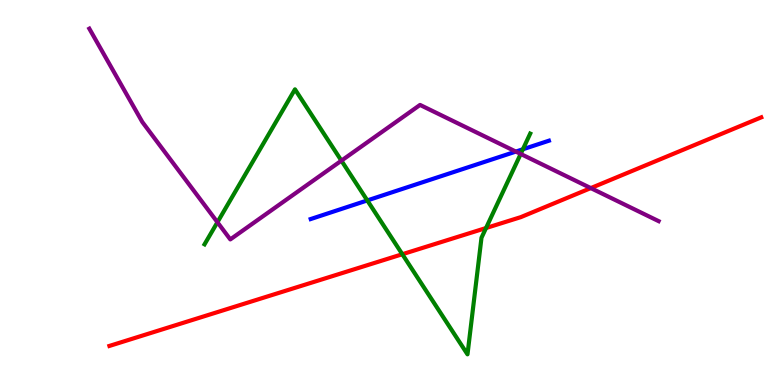[{'lines': ['blue', 'red'], 'intersections': []}, {'lines': ['green', 'red'], 'intersections': [{'x': 5.19, 'y': 3.4}, {'x': 6.27, 'y': 4.08}]}, {'lines': ['purple', 'red'], 'intersections': [{'x': 7.62, 'y': 5.11}]}, {'lines': ['blue', 'green'], 'intersections': [{'x': 4.74, 'y': 4.79}, {'x': 6.75, 'y': 6.12}]}, {'lines': ['blue', 'purple'], 'intersections': [{'x': 6.66, 'y': 6.06}]}, {'lines': ['green', 'purple'], 'intersections': [{'x': 2.81, 'y': 4.23}, {'x': 4.41, 'y': 5.83}, {'x': 6.72, 'y': 6.0}]}]